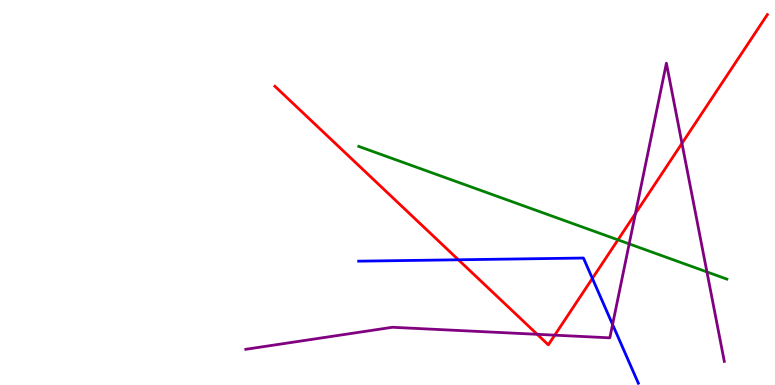[{'lines': ['blue', 'red'], 'intersections': [{'x': 5.91, 'y': 3.25}, {'x': 7.64, 'y': 2.77}]}, {'lines': ['green', 'red'], 'intersections': [{'x': 7.97, 'y': 3.77}]}, {'lines': ['purple', 'red'], 'intersections': [{'x': 6.93, 'y': 1.32}, {'x': 7.16, 'y': 1.29}, {'x': 8.2, 'y': 4.45}, {'x': 8.8, 'y': 6.28}]}, {'lines': ['blue', 'green'], 'intersections': []}, {'lines': ['blue', 'purple'], 'intersections': [{'x': 7.9, 'y': 1.57}]}, {'lines': ['green', 'purple'], 'intersections': [{'x': 8.12, 'y': 3.67}, {'x': 9.12, 'y': 2.94}]}]